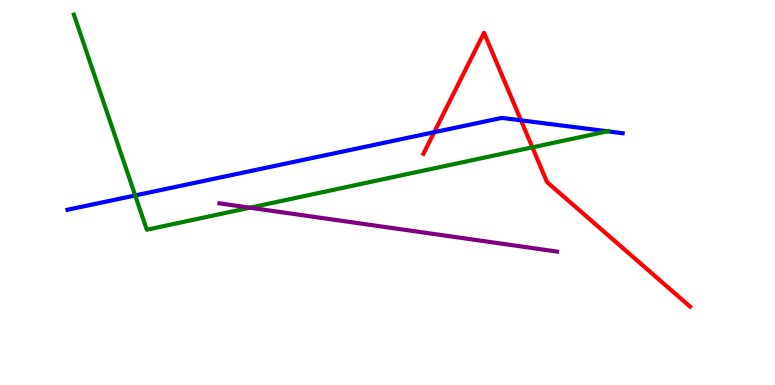[{'lines': ['blue', 'red'], 'intersections': [{'x': 5.6, 'y': 6.57}, {'x': 6.72, 'y': 6.87}]}, {'lines': ['green', 'red'], 'intersections': [{'x': 6.87, 'y': 6.17}]}, {'lines': ['purple', 'red'], 'intersections': []}, {'lines': ['blue', 'green'], 'intersections': [{'x': 1.74, 'y': 4.92}, {'x': 7.84, 'y': 6.59}]}, {'lines': ['blue', 'purple'], 'intersections': []}, {'lines': ['green', 'purple'], 'intersections': [{'x': 3.22, 'y': 4.61}]}]